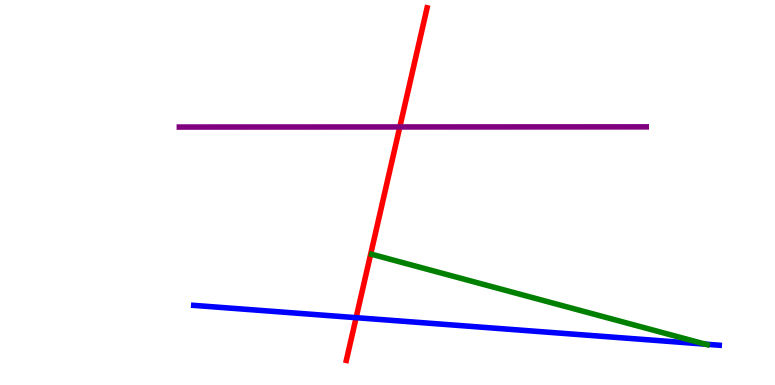[{'lines': ['blue', 'red'], 'intersections': [{'x': 4.6, 'y': 1.75}]}, {'lines': ['green', 'red'], 'intersections': []}, {'lines': ['purple', 'red'], 'intersections': [{'x': 5.16, 'y': 6.7}]}, {'lines': ['blue', 'green'], 'intersections': [{'x': 9.1, 'y': 1.06}]}, {'lines': ['blue', 'purple'], 'intersections': []}, {'lines': ['green', 'purple'], 'intersections': []}]